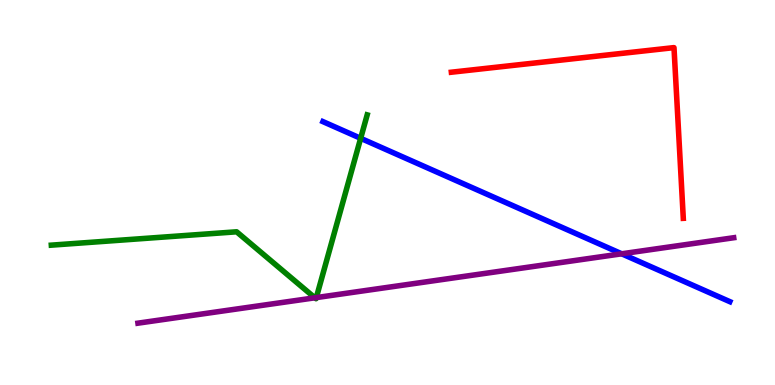[{'lines': ['blue', 'red'], 'intersections': []}, {'lines': ['green', 'red'], 'intersections': []}, {'lines': ['purple', 'red'], 'intersections': []}, {'lines': ['blue', 'green'], 'intersections': [{'x': 4.65, 'y': 6.41}]}, {'lines': ['blue', 'purple'], 'intersections': [{'x': 8.02, 'y': 3.41}]}, {'lines': ['green', 'purple'], 'intersections': [{'x': 4.06, 'y': 2.27}, {'x': 4.08, 'y': 2.27}]}]